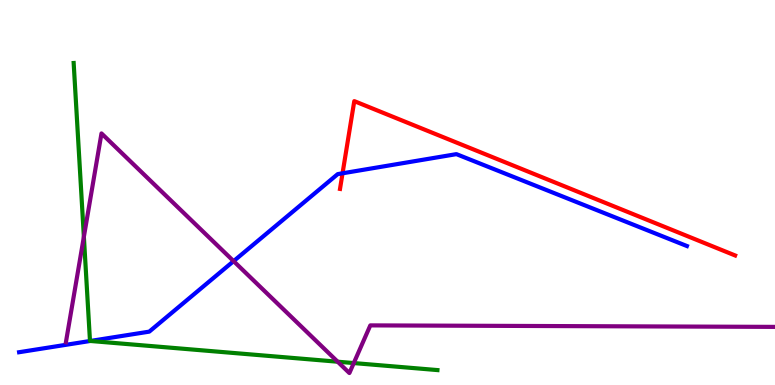[{'lines': ['blue', 'red'], 'intersections': [{'x': 4.42, 'y': 5.5}]}, {'lines': ['green', 'red'], 'intersections': []}, {'lines': ['purple', 'red'], 'intersections': []}, {'lines': ['blue', 'green'], 'intersections': [{'x': 1.17, 'y': 1.14}]}, {'lines': ['blue', 'purple'], 'intersections': [{'x': 3.01, 'y': 3.22}]}, {'lines': ['green', 'purple'], 'intersections': [{'x': 1.08, 'y': 3.85}, {'x': 4.36, 'y': 0.605}, {'x': 4.56, 'y': 0.57}]}]